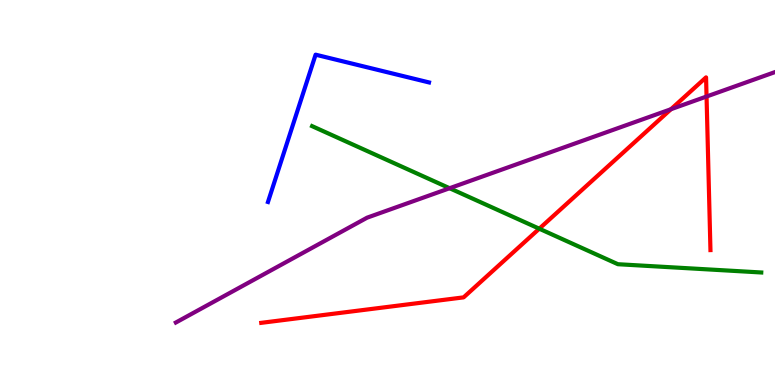[{'lines': ['blue', 'red'], 'intersections': []}, {'lines': ['green', 'red'], 'intersections': [{'x': 6.96, 'y': 4.06}]}, {'lines': ['purple', 'red'], 'intersections': [{'x': 8.66, 'y': 7.16}, {'x': 9.12, 'y': 7.49}]}, {'lines': ['blue', 'green'], 'intersections': []}, {'lines': ['blue', 'purple'], 'intersections': []}, {'lines': ['green', 'purple'], 'intersections': [{'x': 5.8, 'y': 5.11}]}]